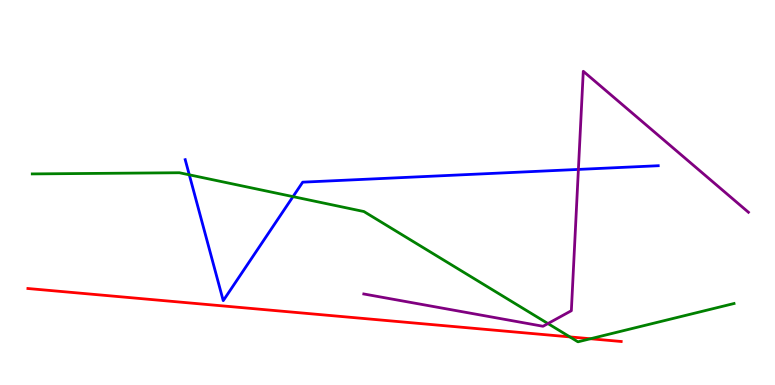[{'lines': ['blue', 'red'], 'intersections': []}, {'lines': ['green', 'red'], 'intersections': [{'x': 7.35, 'y': 1.25}, {'x': 7.62, 'y': 1.2}]}, {'lines': ['purple', 'red'], 'intersections': []}, {'lines': ['blue', 'green'], 'intersections': [{'x': 2.44, 'y': 5.46}, {'x': 3.78, 'y': 4.89}]}, {'lines': ['blue', 'purple'], 'intersections': [{'x': 7.46, 'y': 5.6}]}, {'lines': ['green', 'purple'], 'intersections': [{'x': 7.07, 'y': 1.6}]}]